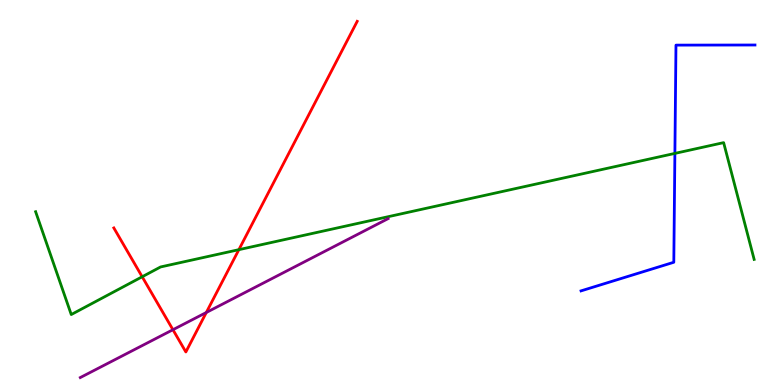[{'lines': ['blue', 'red'], 'intersections': []}, {'lines': ['green', 'red'], 'intersections': [{'x': 1.83, 'y': 2.81}, {'x': 3.08, 'y': 3.52}]}, {'lines': ['purple', 'red'], 'intersections': [{'x': 2.23, 'y': 1.44}, {'x': 2.66, 'y': 1.88}]}, {'lines': ['blue', 'green'], 'intersections': [{'x': 8.71, 'y': 6.02}]}, {'lines': ['blue', 'purple'], 'intersections': []}, {'lines': ['green', 'purple'], 'intersections': []}]